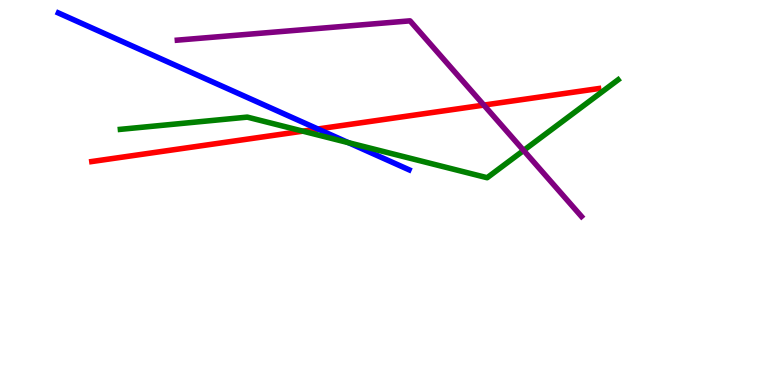[{'lines': ['blue', 'red'], 'intersections': [{'x': 4.1, 'y': 6.65}]}, {'lines': ['green', 'red'], 'intersections': [{'x': 3.91, 'y': 6.59}]}, {'lines': ['purple', 'red'], 'intersections': [{'x': 6.24, 'y': 7.27}]}, {'lines': ['blue', 'green'], 'intersections': [{'x': 4.5, 'y': 6.29}]}, {'lines': ['blue', 'purple'], 'intersections': []}, {'lines': ['green', 'purple'], 'intersections': [{'x': 6.76, 'y': 6.09}]}]